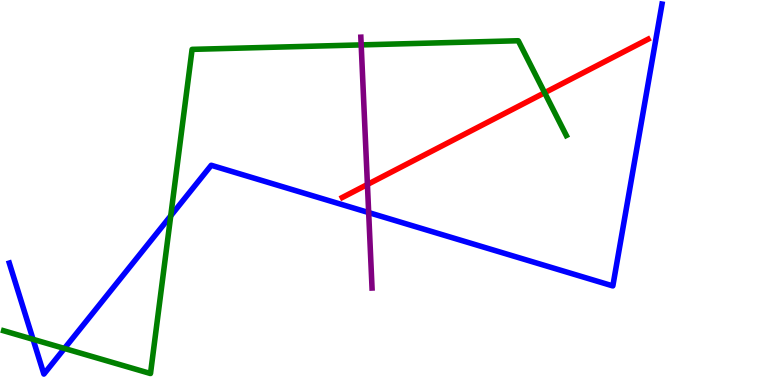[{'lines': ['blue', 'red'], 'intersections': []}, {'lines': ['green', 'red'], 'intersections': [{'x': 7.03, 'y': 7.59}]}, {'lines': ['purple', 'red'], 'intersections': [{'x': 4.74, 'y': 5.21}]}, {'lines': ['blue', 'green'], 'intersections': [{'x': 0.427, 'y': 1.19}, {'x': 0.831, 'y': 0.949}, {'x': 2.2, 'y': 4.39}]}, {'lines': ['blue', 'purple'], 'intersections': [{'x': 4.76, 'y': 4.48}]}, {'lines': ['green', 'purple'], 'intersections': [{'x': 4.66, 'y': 8.83}]}]